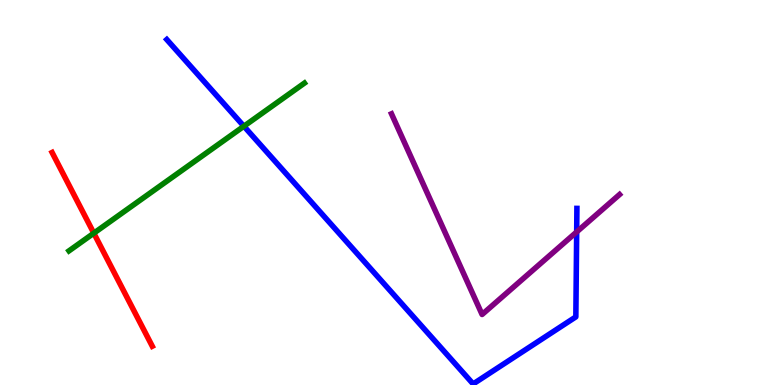[{'lines': ['blue', 'red'], 'intersections': []}, {'lines': ['green', 'red'], 'intersections': [{'x': 1.21, 'y': 3.94}]}, {'lines': ['purple', 'red'], 'intersections': []}, {'lines': ['blue', 'green'], 'intersections': [{'x': 3.15, 'y': 6.72}]}, {'lines': ['blue', 'purple'], 'intersections': [{'x': 7.44, 'y': 3.98}]}, {'lines': ['green', 'purple'], 'intersections': []}]